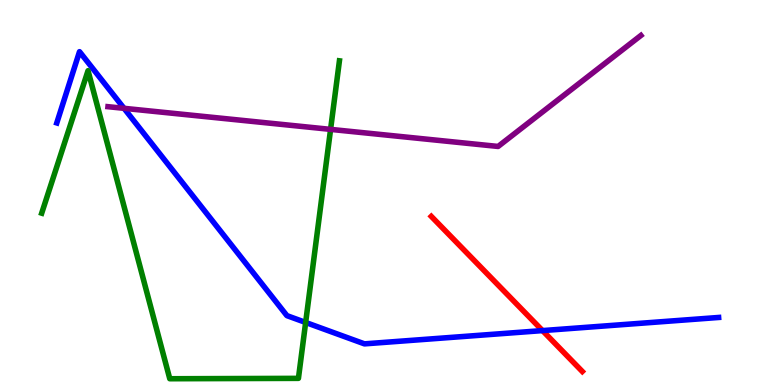[{'lines': ['blue', 'red'], 'intersections': [{'x': 7.0, 'y': 1.41}]}, {'lines': ['green', 'red'], 'intersections': []}, {'lines': ['purple', 'red'], 'intersections': []}, {'lines': ['blue', 'green'], 'intersections': [{'x': 3.94, 'y': 1.62}]}, {'lines': ['blue', 'purple'], 'intersections': [{'x': 1.6, 'y': 7.19}]}, {'lines': ['green', 'purple'], 'intersections': [{'x': 4.27, 'y': 6.64}]}]